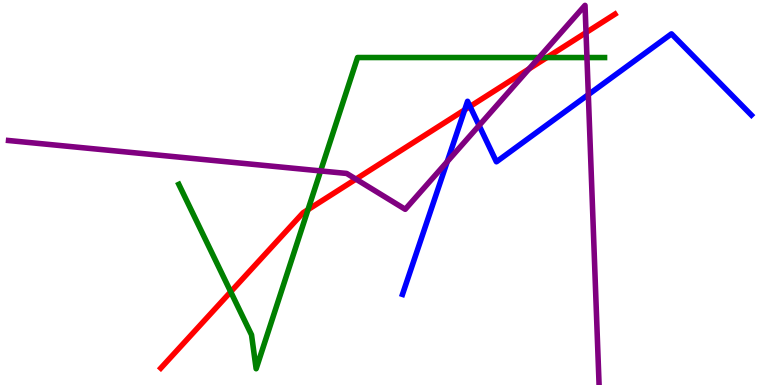[{'lines': ['blue', 'red'], 'intersections': [{'x': 6.0, 'y': 7.15}, {'x': 6.06, 'y': 7.23}]}, {'lines': ['green', 'red'], 'intersections': [{'x': 2.98, 'y': 2.42}, {'x': 3.97, 'y': 4.55}, {'x': 7.06, 'y': 8.51}]}, {'lines': ['purple', 'red'], 'intersections': [{'x': 4.59, 'y': 5.35}, {'x': 6.83, 'y': 8.21}, {'x': 7.56, 'y': 9.15}]}, {'lines': ['blue', 'green'], 'intersections': []}, {'lines': ['blue', 'purple'], 'intersections': [{'x': 5.77, 'y': 5.8}, {'x': 6.18, 'y': 6.74}, {'x': 7.59, 'y': 7.54}]}, {'lines': ['green', 'purple'], 'intersections': [{'x': 4.14, 'y': 5.56}, {'x': 6.96, 'y': 8.51}, {'x': 7.57, 'y': 8.51}]}]